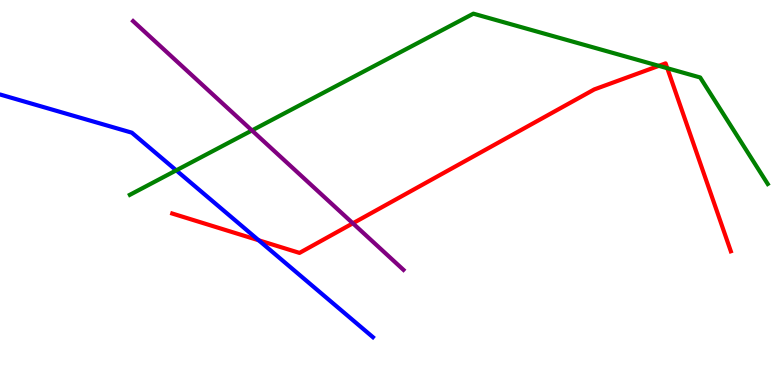[{'lines': ['blue', 'red'], 'intersections': [{'x': 3.34, 'y': 3.76}]}, {'lines': ['green', 'red'], 'intersections': [{'x': 8.5, 'y': 8.29}, {'x': 8.61, 'y': 8.23}]}, {'lines': ['purple', 'red'], 'intersections': [{'x': 4.55, 'y': 4.2}]}, {'lines': ['blue', 'green'], 'intersections': [{'x': 2.27, 'y': 5.58}]}, {'lines': ['blue', 'purple'], 'intersections': []}, {'lines': ['green', 'purple'], 'intersections': [{'x': 3.25, 'y': 6.61}]}]